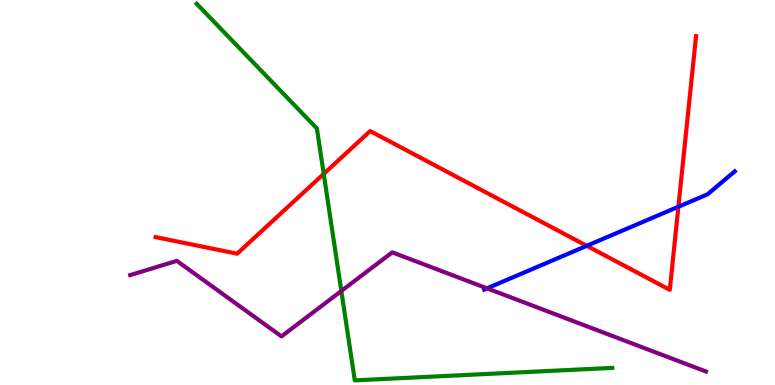[{'lines': ['blue', 'red'], 'intersections': [{'x': 7.57, 'y': 3.62}, {'x': 8.75, 'y': 4.63}]}, {'lines': ['green', 'red'], 'intersections': [{'x': 4.18, 'y': 5.48}]}, {'lines': ['purple', 'red'], 'intersections': []}, {'lines': ['blue', 'green'], 'intersections': []}, {'lines': ['blue', 'purple'], 'intersections': [{'x': 6.28, 'y': 2.51}]}, {'lines': ['green', 'purple'], 'intersections': [{'x': 4.4, 'y': 2.44}]}]